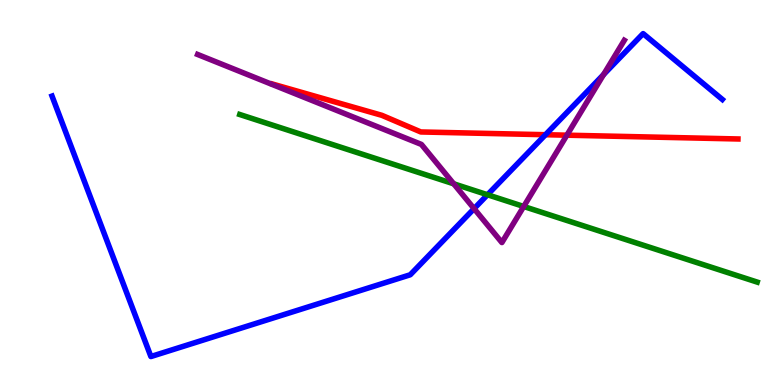[{'lines': ['blue', 'red'], 'intersections': [{'x': 7.04, 'y': 6.5}]}, {'lines': ['green', 'red'], 'intersections': []}, {'lines': ['purple', 'red'], 'intersections': [{'x': 7.31, 'y': 6.49}]}, {'lines': ['blue', 'green'], 'intersections': [{'x': 6.29, 'y': 4.94}]}, {'lines': ['blue', 'purple'], 'intersections': [{'x': 6.12, 'y': 4.58}, {'x': 7.79, 'y': 8.06}]}, {'lines': ['green', 'purple'], 'intersections': [{'x': 5.85, 'y': 5.23}, {'x': 6.76, 'y': 4.64}]}]